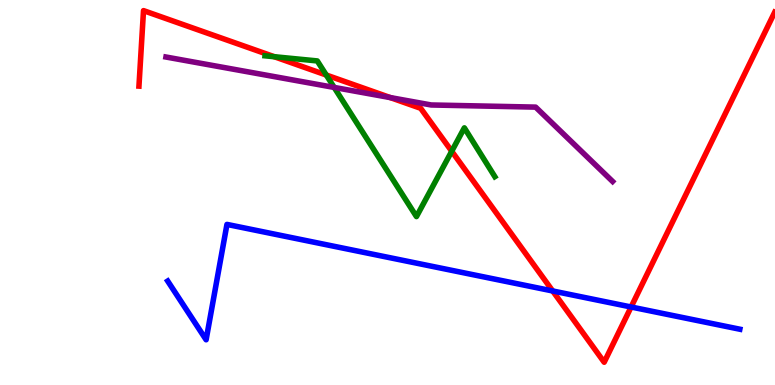[{'lines': ['blue', 'red'], 'intersections': [{'x': 7.13, 'y': 2.44}, {'x': 8.14, 'y': 2.03}]}, {'lines': ['green', 'red'], 'intersections': [{'x': 3.54, 'y': 8.53}, {'x': 4.21, 'y': 8.05}, {'x': 5.83, 'y': 6.07}]}, {'lines': ['purple', 'red'], 'intersections': [{'x': 5.04, 'y': 7.47}]}, {'lines': ['blue', 'green'], 'intersections': []}, {'lines': ['blue', 'purple'], 'intersections': []}, {'lines': ['green', 'purple'], 'intersections': [{'x': 4.31, 'y': 7.73}]}]